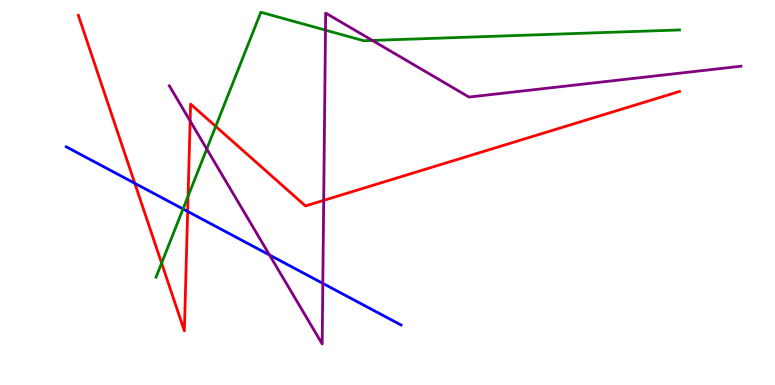[{'lines': ['blue', 'red'], 'intersections': [{'x': 1.74, 'y': 5.24}, {'x': 2.42, 'y': 4.51}]}, {'lines': ['green', 'red'], 'intersections': [{'x': 2.09, 'y': 3.17}, {'x': 2.43, 'y': 4.9}, {'x': 2.78, 'y': 6.72}]}, {'lines': ['purple', 'red'], 'intersections': [{'x': 2.45, 'y': 6.86}, {'x': 4.18, 'y': 4.8}]}, {'lines': ['blue', 'green'], 'intersections': [{'x': 2.36, 'y': 4.57}]}, {'lines': ['blue', 'purple'], 'intersections': [{'x': 3.48, 'y': 3.38}, {'x': 4.17, 'y': 2.64}]}, {'lines': ['green', 'purple'], 'intersections': [{'x': 2.67, 'y': 6.13}, {'x': 4.2, 'y': 9.22}, {'x': 4.8, 'y': 8.95}]}]